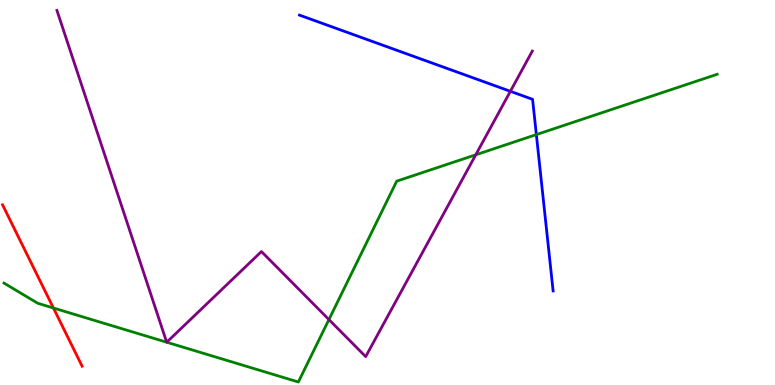[{'lines': ['blue', 'red'], 'intersections': []}, {'lines': ['green', 'red'], 'intersections': [{'x': 0.689, 'y': 2.0}]}, {'lines': ['purple', 'red'], 'intersections': []}, {'lines': ['blue', 'green'], 'intersections': [{'x': 6.92, 'y': 6.5}]}, {'lines': ['blue', 'purple'], 'intersections': [{'x': 6.59, 'y': 7.63}]}, {'lines': ['green', 'purple'], 'intersections': [{'x': 2.15, 'y': 1.11}, {'x': 2.15, 'y': 1.11}, {'x': 4.24, 'y': 1.7}, {'x': 6.14, 'y': 5.98}]}]